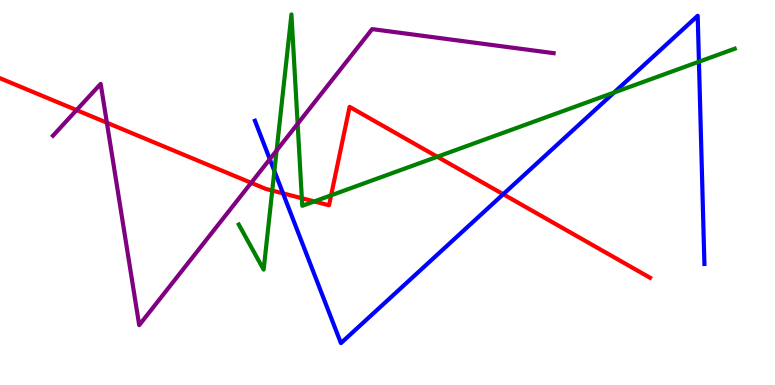[{'lines': ['blue', 'red'], 'intersections': [{'x': 3.65, 'y': 4.98}, {'x': 6.49, 'y': 4.96}]}, {'lines': ['green', 'red'], 'intersections': [{'x': 3.51, 'y': 5.05}, {'x': 3.89, 'y': 4.85}, {'x': 4.05, 'y': 4.77}, {'x': 4.27, 'y': 4.93}, {'x': 5.64, 'y': 5.93}]}, {'lines': ['purple', 'red'], 'intersections': [{'x': 0.988, 'y': 7.14}, {'x': 1.38, 'y': 6.81}, {'x': 3.24, 'y': 5.25}]}, {'lines': ['blue', 'green'], 'intersections': [{'x': 3.54, 'y': 5.56}, {'x': 7.92, 'y': 7.6}, {'x': 9.02, 'y': 8.4}]}, {'lines': ['blue', 'purple'], 'intersections': [{'x': 3.48, 'y': 5.87}]}, {'lines': ['green', 'purple'], 'intersections': [{'x': 3.57, 'y': 6.09}, {'x': 3.84, 'y': 6.78}]}]